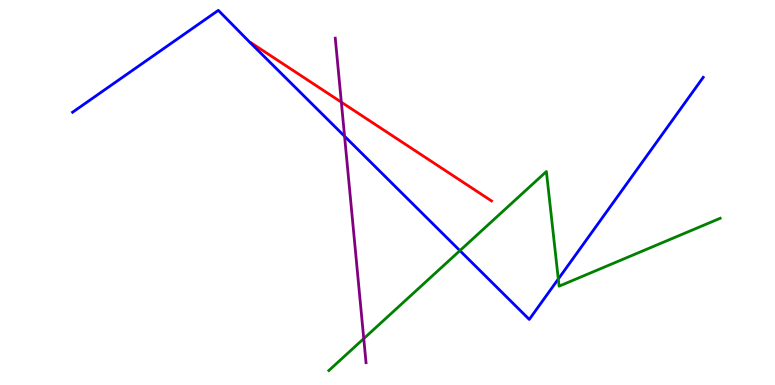[{'lines': ['blue', 'red'], 'intersections': []}, {'lines': ['green', 'red'], 'intersections': []}, {'lines': ['purple', 'red'], 'intersections': [{'x': 4.4, 'y': 7.35}]}, {'lines': ['blue', 'green'], 'intersections': [{'x': 5.93, 'y': 3.49}, {'x': 7.2, 'y': 2.75}]}, {'lines': ['blue', 'purple'], 'intersections': [{'x': 4.45, 'y': 6.46}]}, {'lines': ['green', 'purple'], 'intersections': [{'x': 4.69, 'y': 1.2}]}]